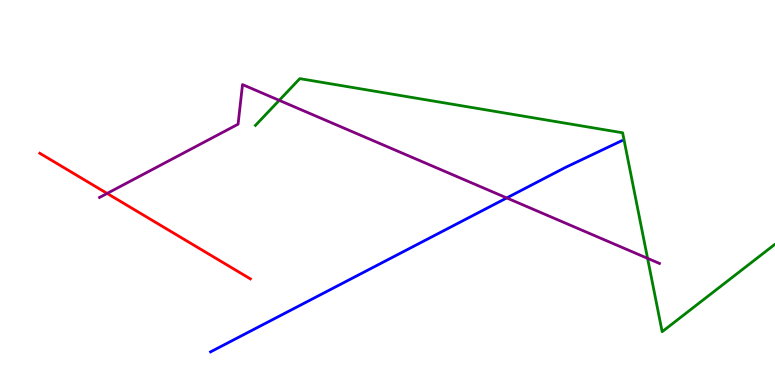[{'lines': ['blue', 'red'], 'intersections': []}, {'lines': ['green', 'red'], 'intersections': []}, {'lines': ['purple', 'red'], 'intersections': [{'x': 1.38, 'y': 4.98}]}, {'lines': ['blue', 'green'], 'intersections': []}, {'lines': ['blue', 'purple'], 'intersections': [{'x': 6.54, 'y': 4.86}]}, {'lines': ['green', 'purple'], 'intersections': [{'x': 3.6, 'y': 7.39}, {'x': 8.36, 'y': 3.29}]}]